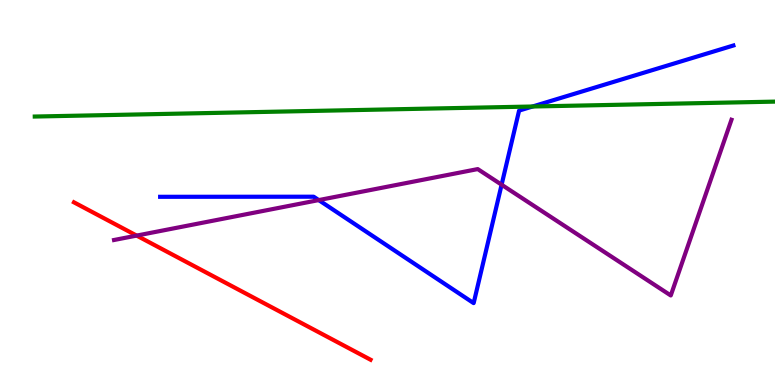[{'lines': ['blue', 'red'], 'intersections': []}, {'lines': ['green', 'red'], 'intersections': []}, {'lines': ['purple', 'red'], 'intersections': [{'x': 1.76, 'y': 3.88}]}, {'lines': ['blue', 'green'], 'intersections': [{'x': 6.87, 'y': 7.23}]}, {'lines': ['blue', 'purple'], 'intersections': [{'x': 4.11, 'y': 4.8}, {'x': 6.47, 'y': 5.2}]}, {'lines': ['green', 'purple'], 'intersections': []}]